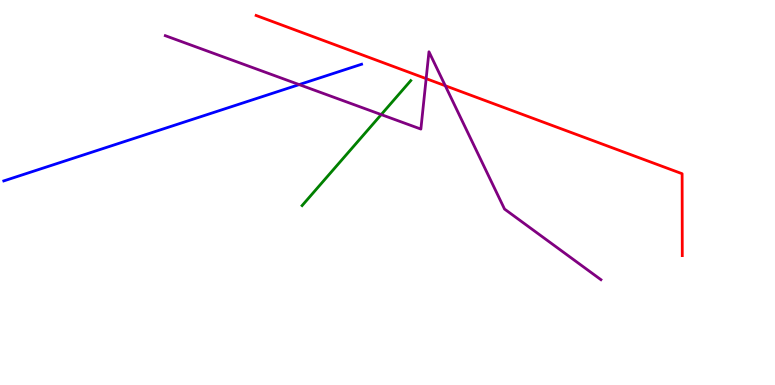[{'lines': ['blue', 'red'], 'intersections': []}, {'lines': ['green', 'red'], 'intersections': []}, {'lines': ['purple', 'red'], 'intersections': [{'x': 5.5, 'y': 7.96}, {'x': 5.75, 'y': 7.77}]}, {'lines': ['blue', 'green'], 'intersections': []}, {'lines': ['blue', 'purple'], 'intersections': [{'x': 3.86, 'y': 7.8}]}, {'lines': ['green', 'purple'], 'intersections': [{'x': 4.92, 'y': 7.02}]}]